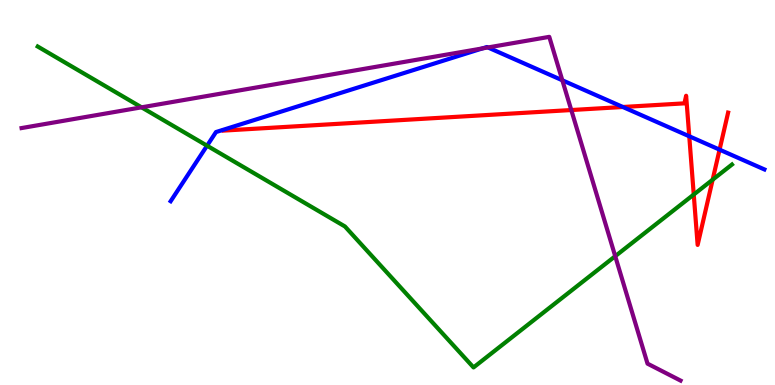[{'lines': ['blue', 'red'], 'intersections': [{'x': 8.04, 'y': 7.22}, {'x': 8.89, 'y': 6.46}, {'x': 9.28, 'y': 6.11}]}, {'lines': ['green', 'red'], 'intersections': [{'x': 8.95, 'y': 4.95}, {'x': 9.2, 'y': 5.33}]}, {'lines': ['purple', 'red'], 'intersections': [{'x': 7.37, 'y': 7.14}]}, {'lines': ['blue', 'green'], 'intersections': [{'x': 2.67, 'y': 6.22}]}, {'lines': ['blue', 'purple'], 'intersections': [{'x': 6.23, 'y': 8.74}, {'x': 6.3, 'y': 8.77}, {'x': 7.26, 'y': 7.91}]}, {'lines': ['green', 'purple'], 'intersections': [{'x': 1.83, 'y': 7.21}, {'x': 7.94, 'y': 3.35}]}]